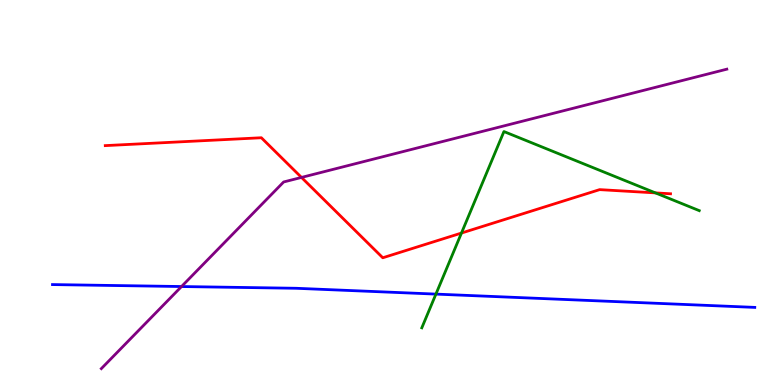[{'lines': ['blue', 'red'], 'intersections': []}, {'lines': ['green', 'red'], 'intersections': [{'x': 5.95, 'y': 3.95}, {'x': 8.46, 'y': 4.99}]}, {'lines': ['purple', 'red'], 'intersections': [{'x': 3.89, 'y': 5.39}]}, {'lines': ['blue', 'green'], 'intersections': [{'x': 5.62, 'y': 2.36}]}, {'lines': ['blue', 'purple'], 'intersections': [{'x': 2.34, 'y': 2.56}]}, {'lines': ['green', 'purple'], 'intersections': []}]